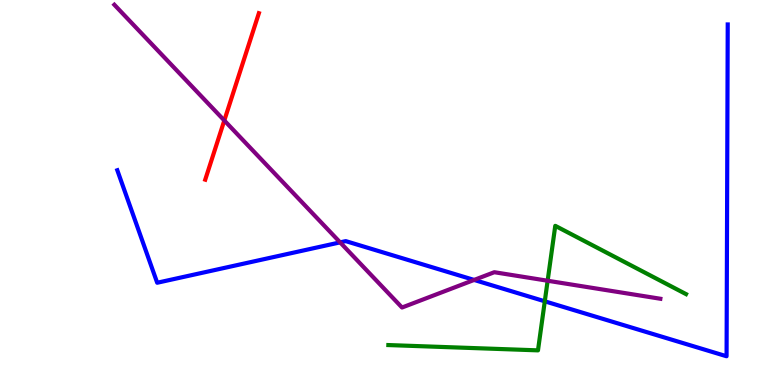[{'lines': ['blue', 'red'], 'intersections': []}, {'lines': ['green', 'red'], 'intersections': []}, {'lines': ['purple', 'red'], 'intersections': [{'x': 2.89, 'y': 6.87}]}, {'lines': ['blue', 'green'], 'intersections': [{'x': 7.03, 'y': 2.17}]}, {'lines': ['blue', 'purple'], 'intersections': [{'x': 4.39, 'y': 3.7}, {'x': 6.12, 'y': 2.73}]}, {'lines': ['green', 'purple'], 'intersections': [{'x': 7.07, 'y': 2.71}]}]